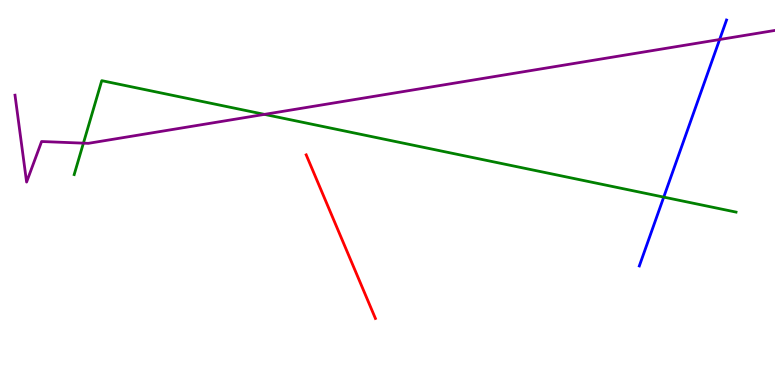[{'lines': ['blue', 'red'], 'intersections': []}, {'lines': ['green', 'red'], 'intersections': []}, {'lines': ['purple', 'red'], 'intersections': []}, {'lines': ['blue', 'green'], 'intersections': [{'x': 8.56, 'y': 4.88}]}, {'lines': ['blue', 'purple'], 'intersections': [{'x': 9.29, 'y': 8.97}]}, {'lines': ['green', 'purple'], 'intersections': [{'x': 1.08, 'y': 6.28}, {'x': 3.41, 'y': 7.03}]}]